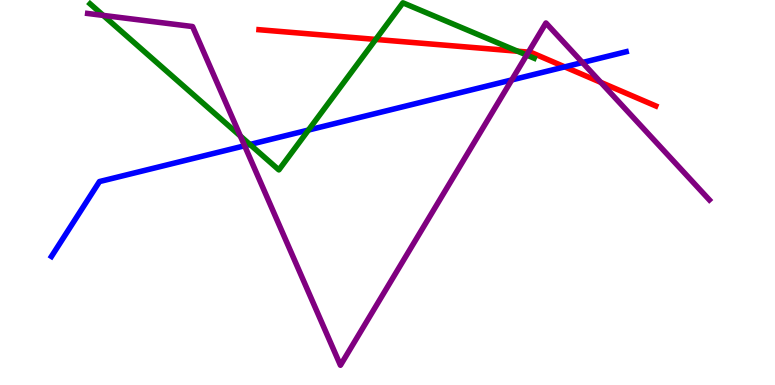[{'lines': ['blue', 'red'], 'intersections': [{'x': 7.29, 'y': 8.26}]}, {'lines': ['green', 'red'], 'intersections': [{'x': 4.85, 'y': 8.98}, {'x': 6.68, 'y': 8.67}]}, {'lines': ['purple', 'red'], 'intersections': [{'x': 6.82, 'y': 8.65}, {'x': 7.75, 'y': 7.86}]}, {'lines': ['blue', 'green'], 'intersections': [{'x': 3.23, 'y': 6.25}, {'x': 3.98, 'y': 6.62}]}, {'lines': ['blue', 'purple'], 'intersections': [{'x': 3.16, 'y': 6.21}, {'x': 6.6, 'y': 7.92}, {'x': 7.52, 'y': 8.38}]}, {'lines': ['green', 'purple'], 'intersections': [{'x': 1.33, 'y': 9.6}, {'x': 3.1, 'y': 6.47}, {'x': 6.8, 'y': 8.57}]}]